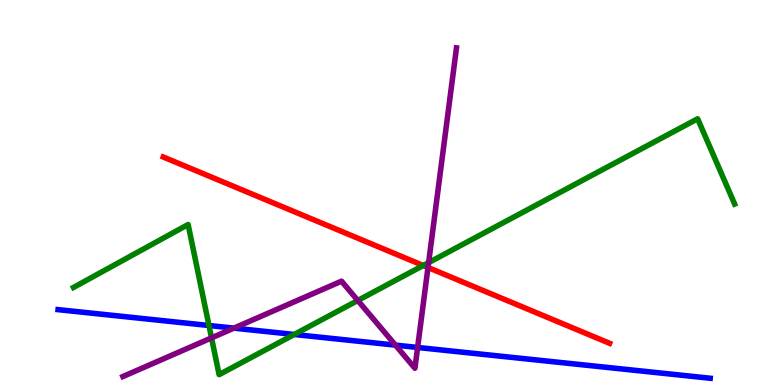[{'lines': ['blue', 'red'], 'intersections': []}, {'lines': ['green', 'red'], 'intersections': [{'x': 5.46, 'y': 3.1}]}, {'lines': ['purple', 'red'], 'intersections': [{'x': 5.52, 'y': 3.05}]}, {'lines': ['blue', 'green'], 'intersections': [{'x': 2.7, 'y': 1.55}, {'x': 3.8, 'y': 1.31}]}, {'lines': ['blue', 'purple'], 'intersections': [{'x': 3.02, 'y': 1.48}, {'x': 5.1, 'y': 1.04}, {'x': 5.39, 'y': 0.975}]}, {'lines': ['green', 'purple'], 'intersections': [{'x': 2.73, 'y': 1.22}, {'x': 4.62, 'y': 2.2}, {'x': 5.53, 'y': 3.18}]}]